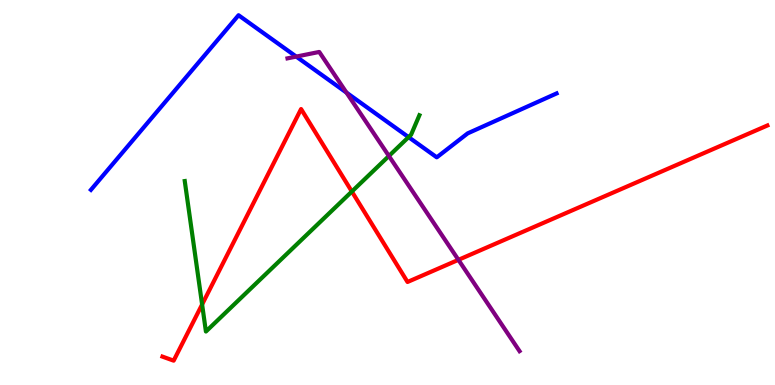[{'lines': ['blue', 'red'], 'intersections': []}, {'lines': ['green', 'red'], 'intersections': [{'x': 2.61, 'y': 2.09}, {'x': 4.54, 'y': 5.03}]}, {'lines': ['purple', 'red'], 'intersections': [{'x': 5.92, 'y': 3.25}]}, {'lines': ['blue', 'green'], 'intersections': [{'x': 5.27, 'y': 6.44}]}, {'lines': ['blue', 'purple'], 'intersections': [{'x': 3.82, 'y': 8.53}, {'x': 4.47, 'y': 7.59}]}, {'lines': ['green', 'purple'], 'intersections': [{'x': 5.02, 'y': 5.95}]}]